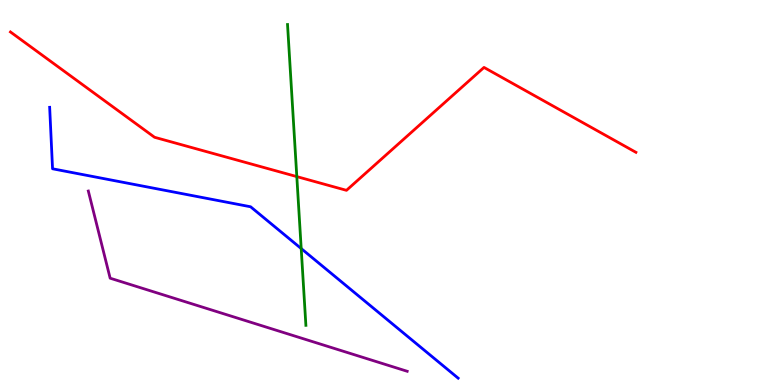[{'lines': ['blue', 'red'], 'intersections': []}, {'lines': ['green', 'red'], 'intersections': [{'x': 3.83, 'y': 5.41}]}, {'lines': ['purple', 'red'], 'intersections': []}, {'lines': ['blue', 'green'], 'intersections': [{'x': 3.89, 'y': 3.54}]}, {'lines': ['blue', 'purple'], 'intersections': []}, {'lines': ['green', 'purple'], 'intersections': []}]